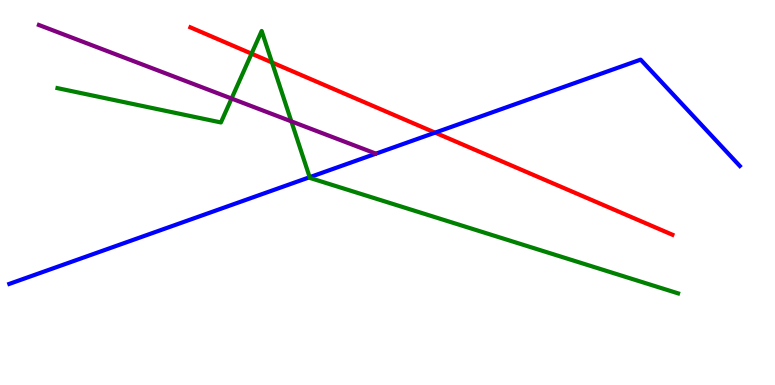[{'lines': ['blue', 'red'], 'intersections': [{'x': 5.61, 'y': 6.55}]}, {'lines': ['green', 'red'], 'intersections': [{'x': 3.25, 'y': 8.61}, {'x': 3.51, 'y': 8.38}]}, {'lines': ['purple', 'red'], 'intersections': []}, {'lines': ['blue', 'green'], 'intersections': [{'x': 4.0, 'y': 5.4}]}, {'lines': ['blue', 'purple'], 'intersections': []}, {'lines': ['green', 'purple'], 'intersections': [{'x': 2.99, 'y': 7.44}, {'x': 3.76, 'y': 6.85}]}]